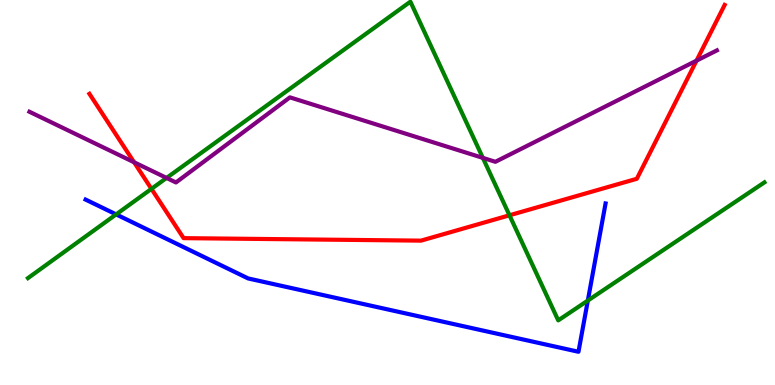[{'lines': ['blue', 'red'], 'intersections': []}, {'lines': ['green', 'red'], 'intersections': [{'x': 1.95, 'y': 5.09}, {'x': 6.57, 'y': 4.41}]}, {'lines': ['purple', 'red'], 'intersections': [{'x': 1.73, 'y': 5.79}, {'x': 8.99, 'y': 8.42}]}, {'lines': ['blue', 'green'], 'intersections': [{'x': 1.5, 'y': 4.43}, {'x': 7.58, 'y': 2.19}]}, {'lines': ['blue', 'purple'], 'intersections': []}, {'lines': ['green', 'purple'], 'intersections': [{'x': 2.15, 'y': 5.38}, {'x': 6.23, 'y': 5.9}]}]